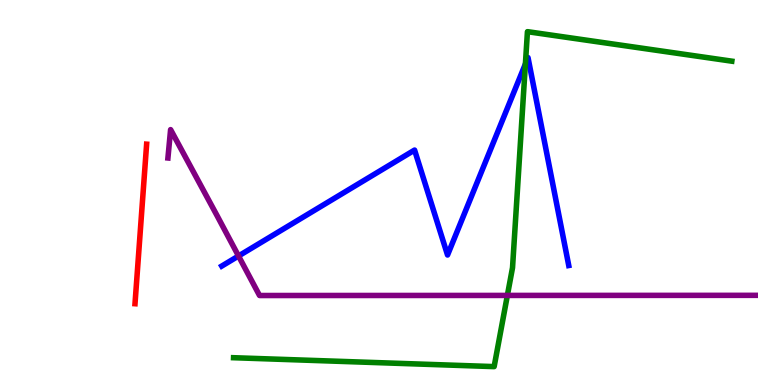[{'lines': ['blue', 'red'], 'intersections': []}, {'lines': ['green', 'red'], 'intersections': []}, {'lines': ['purple', 'red'], 'intersections': []}, {'lines': ['blue', 'green'], 'intersections': [{'x': 6.78, 'y': 8.34}]}, {'lines': ['blue', 'purple'], 'intersections': [{'x': 3.08, 'y': 3.35}]}, {'lines': ['green', 'purple'], 'intersections': [{'x': 6.55, 'y': 2.33}]}]